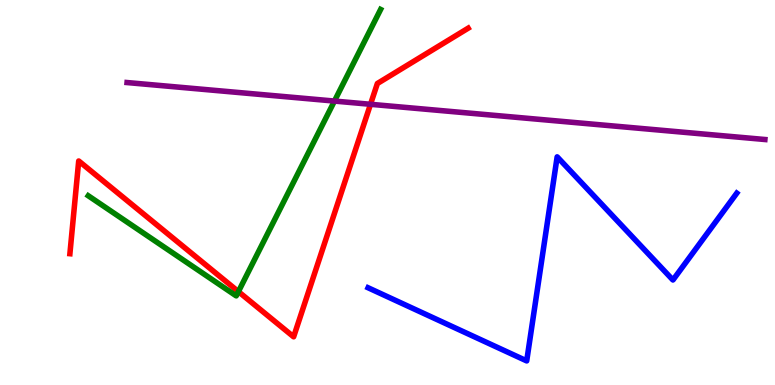[{'lines': ['blue', 'red'], 'intersections': []}, {'lines': ['green', 'red'], 'intersections': [{'x': 3.08, 'y': 2.43}]}, {'lines': ['purple', 'red'], 'intersections': [{'x': 4.78, 'y': 7.29}]}, {'lines': ['blue', 'green'], 'intersections': []}, {'lines': ['blue', 'purple'], 'intersections': []}, {'lines': ['green', 'purple'], 'intersections': [{'x': 4.32, 'y': 7.37}]}]